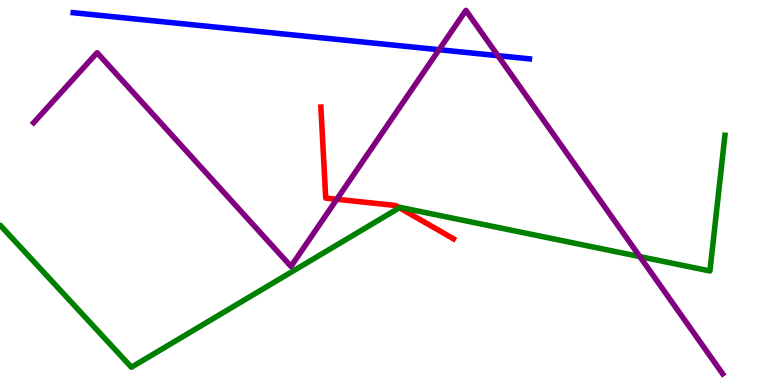[{'lines': ['blue', 'red'], 'intersections': []}, {'lines': ['green', 'red'], 'intersections': [{'x': 5.15, 'y': 4.6}]}, {'lines': ['purple', 'red'], 'intersections': [{'x': 4.35, 'y': 4.82}]}, {'lines': ['blue', 'green'], 'intersections': []}, {'lines': ['blue', 'purple'], 'intersections': [{'x': 5.67, 'y': 8.71}, {'x': 6.42, 'y': 8.55}]}, {'lines': ['green', 'purple'], 'intersections': [{'x': 8.26, 'y': 3.34}]}]